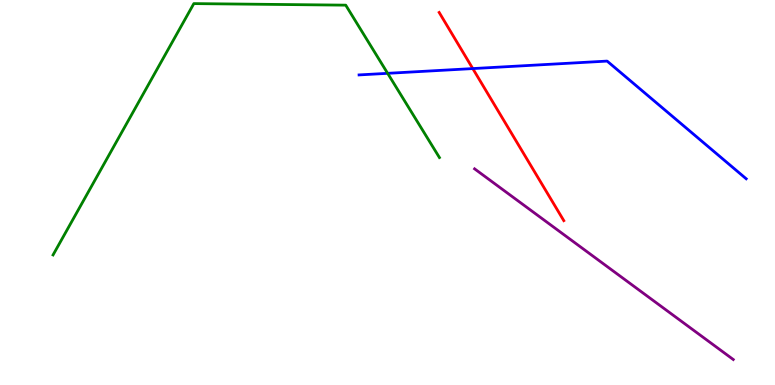[{'lines': ['blue', 'red'], 'intersections': [{'x': 6.1, 'y': 8.22}]}, {'lines': ['green', 'red'], 'intersections': []}, {'lines': ['purple', 'red'], 'intersections': []}, {'lines': ['blue', 'green'], 'intersections': [{'x': 5.0, 'y': 8.1}]}, {'lines': ['blue', 'purple'], 'intersections': []}, {'lines': ['green', 'purple'], 'intersections': []}]